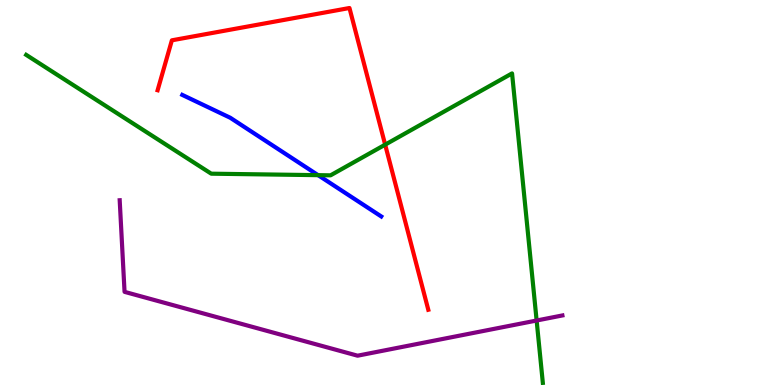[{'lines': ['blue', 'red'], 'intersections': []}, {'lines': ['green', 'red'], 'intersections': [{'x': 4.97, 'y': 6.24}]}, {'lines': ['purple', 'red'], 'intersections': []}, {'lines': ['blue', 'green'], 'intersections': [{'x': 4.1, 'y': 5.45}]}, {'lines': ['blue', 'purple'], 'intersections': []}, {'lines': ['green', 'purple'], 'intersections': [{'x': 6.92, 'y': 1.68}]}]